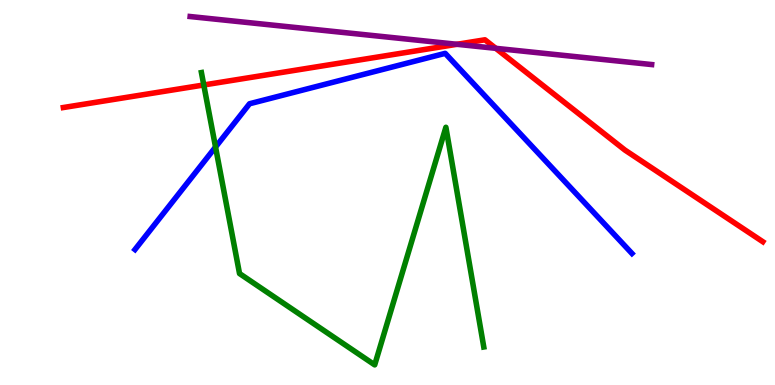[{'lines': ['blue', 'red'], 'intersections': []}, {'lines': ['green', 'red'], 'intersections': [{'x': 2.63, 'y': 7.79}]}, {'lines': ['purple', 'red'], 'intersections': [{'x': 5.9, 'y': 8.85}, {'x': 6.4, 'y': 8.74}]}, {'lines': ['blue', 'green'], 'intersections': [{'x': 2.78, 'y': 6.18}]}, {'lines': ['blue', 'purple'], 'intersections': []}, {'lines': ['green', 'purple'], 'intersections': []}]